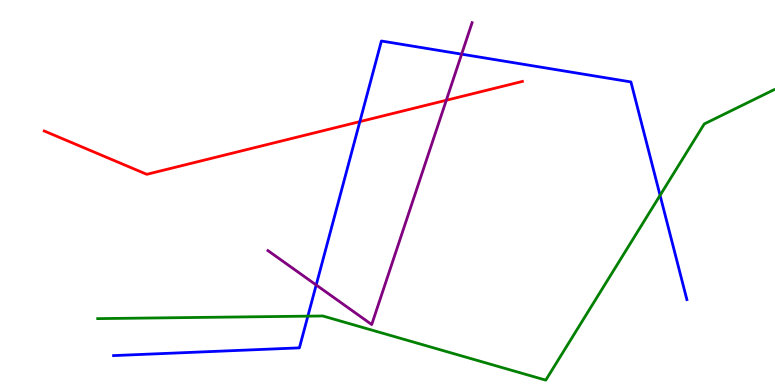[{'lines': ['blue', 'red'], 'intersections': [{'x': 4.64, 'y': 6.84}]}, {'lines': ['green', 'red'], 'intersections': []}, {'lines': ['purple', 'red'], 'intersections': [{'x': 5.76, 'y': 7.4}]}, {'lines': ['blue', 'green'], 'intersections': [{'x': 3.97, 'y': 1.79}, {'x': 8.52, 'y': 4.93}]}, {'lines': ['blue', 'purple'], 'intersections': [{'x': 4.08, 'y': 2.6}, {'x': 5.96, 'y': 8.59}]}, {'lines': ['green', 'purple'], 'intersections': []}]